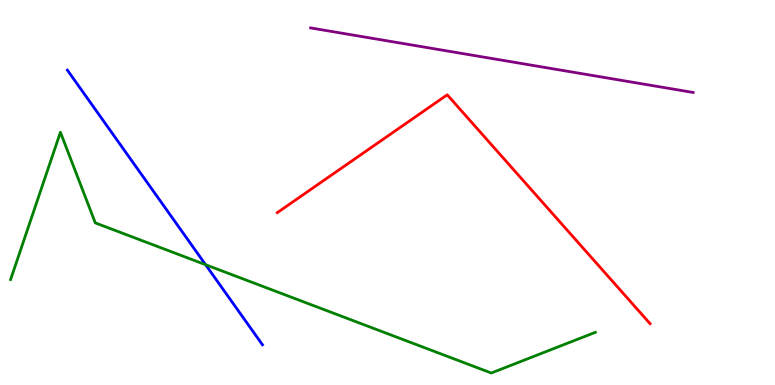[{'lines': ['blue', 'red'], 'intersections': []}, {'lines': ['green', 'red'], 'intersections': []}, {'lines': ['purple', 'red'], 'intersections': []}, {'lines': ['blue', 'green'], 'intersections': [{'x': 2.65, 'y': 3.12}]}, {'lines': ['blue', 'purple'], 'intersections': []}, {'lines': ['green', 'purple'], 'intersections': []}]